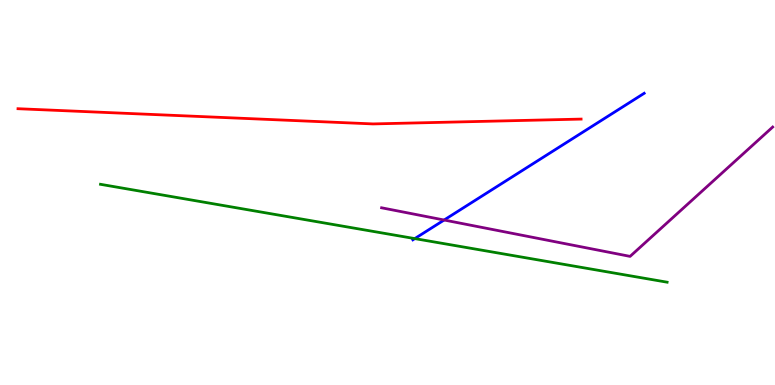[{'lines': ['blue', 'red'], 'intersections': []}, {'lines': ['green', 'red'], 'intersections': []}, {'lines': ['purple', 'red'], 'intersections': []}, {'lines': ['blue', 'green'], 'intersections': [{'x': 5.35, 'y': 3.8}]}, {'lines': ['blue', 'purple'], 'intersections': [{'x': 5.73, 'y': 4.29}]}, {'lines': ['green', 'purple'], 'intersections': []}]